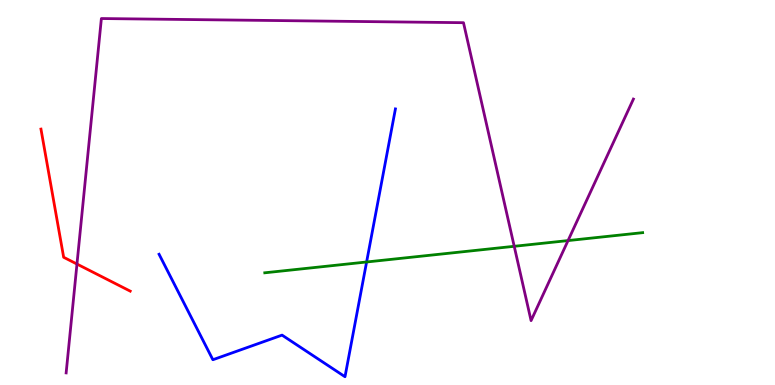[{'lines': ['blue', 'red'], 'intersections': []}, {'lines': ['green', 'red'], 'intersections': []}, {'lines': ['purple', 'red'], 'intersections': [{'x': 0.993, 'y': 3.14}]}, {'lines': ['blue', 'green'], 'intersections': [{'x': 4.73, 'y': 3.2}]}, {'lines': ['blue', 'purple'], 'intersections': []}, {'lines': ['green', 'purple'], 'intersections': [{'x': 6.63, 'y': 3.6}, {'x': 7.33, 'y': 3.75}]}]